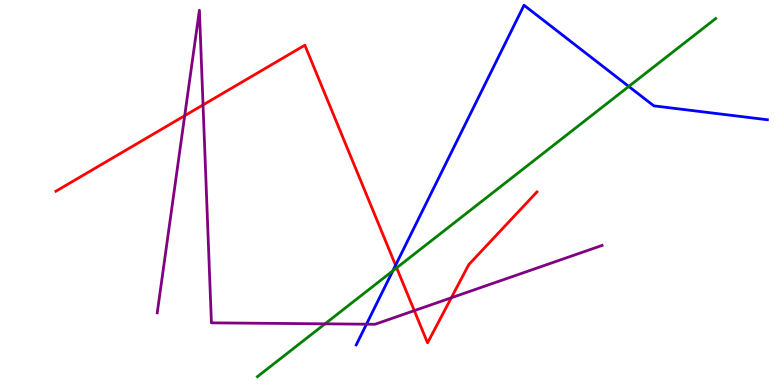[{'lines': ['blue', 'red'], 'intersections': [{'x': 5.1, 'y': 3.11}]}, {'lines': ['green', 'red'], 'intersections': [{'x': 5.12, 'y': 3.04}]}, {'lines': ['purple', 'red'], 'intersections': [{'x': 2.38, 'y': 7.0}, {'x': 2.62, 'y': 7.27}, {'x': 5.35, 'y': 1.93}, {'x': 5.82, 'y': 2.27}]}, {'lines': ['blue', 'green'], 'intersections': [{'x': 5.07, 'y': 2.97}, {'x': 8.11, 'y': 7.75}]}, {'lines': ['blue', 'purple'], 'intersections': [{'x': 4.73, 'y': 1.58}]}, {'lines': ['green', 'purple'], 'intersections': [{'x': 4.19, 'y': 1.59}]}]